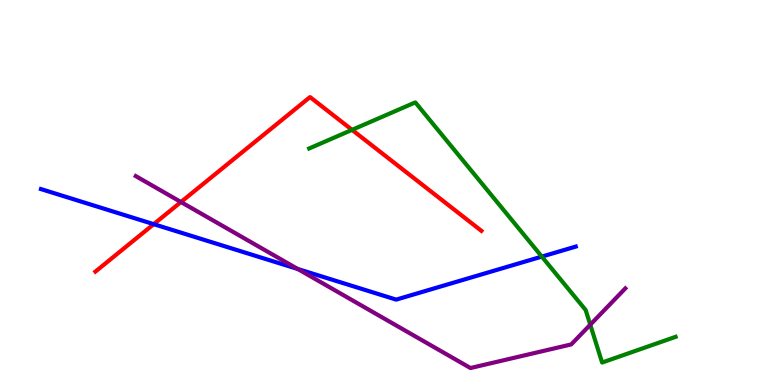[{'lines': ['blue', 'red'], 'intersections': [{'x': 1.98, 'y': 4.18}]}, {'lines': ['green', 'red'], 'intersections': [{'x': 4.54, 'y': 6.63}]}, {'lines': ['purple', 'red'], 'intersections': [{'x': 2.34, 'y': 4.75}]}, {'lines': ['blue', 'green'], 'intersections': [{'x': 6.99, 'y': 3.33}]}, {'lines': ['blue', 'purple'], 'intersections': [{'x': 3.84, 'y': 3.01}]}, {'lines': ['green', 'purple'], 'intersections': [{'x': 7.62, 'y': 1.57}]}]